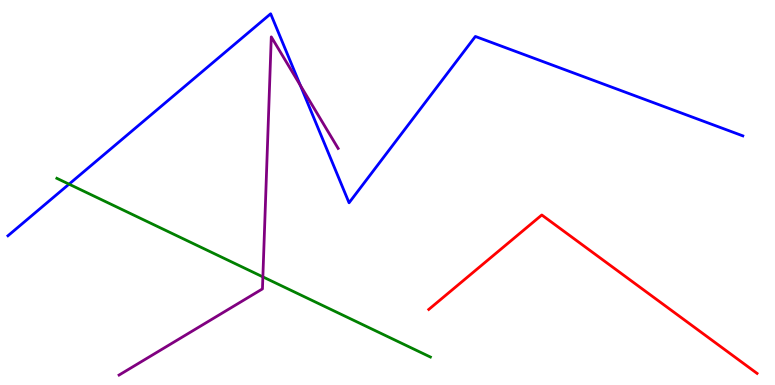[{'lines': ['blue', 'red'], 'intersections': []}, {'lines': ['green', 'red'], 'intersections': []}, {'lines': ['purple', 'red'], 'intersections': []}, {'lines': ['blue', 'green'], 'intersections': [{'x': 0.891, 'y': 5.22}]}, {'lines': ['blue', 'purple'], 'intersections': [{'x': 3.88, 'y': 7.78}]}, {'lines': ['green', 'purple'], 'intersections': [{'x': 3.39, 'y': 2.81}]}]